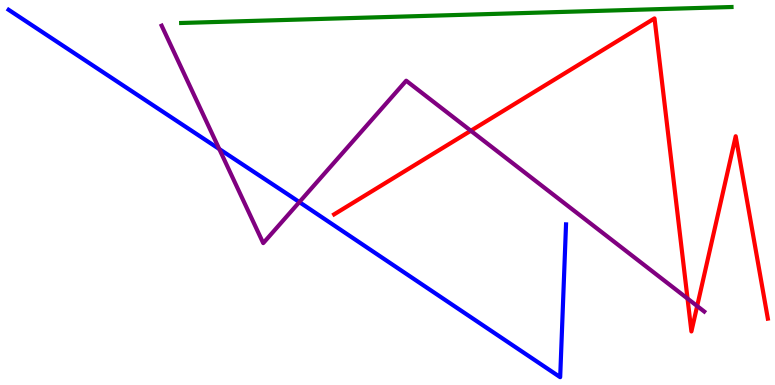[{'lines': ['blue', 'red'], 'intersections': []}, {'lines': ['green', 'red'], 'intersections': []}, {'lines': ['purple', 'red'], 'intersections': [{'x': 6.08, 'y': 6.6}, {'x': 8.87, 'y': 2.24}, {'x': 9.0, 'y': 2.05}]}, {'lines': ['blue', 'green'], 'intersections': []}, {'lines': ['blue', 'purple'], 'intersections': [{'x': 2.83, 'y': 6.13}, {'x': 3.86, 'y': 4.75}]}, {'lines': ['green', 'purple'], 'intersections': []}]